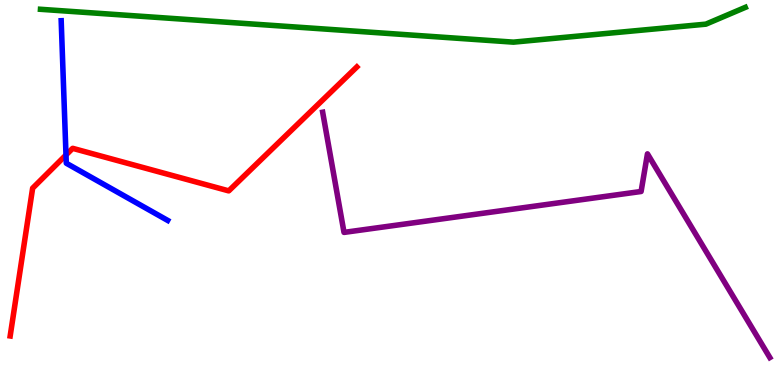[{'lines': ['blue', 'red'], 'intersections': [{'x': 0.852, 'y': 5.97}]}, {'lines': ['green', 'red'], 'intersections': []}, {'lines': ['purple', 'red'], 'intersections': []}, {'lines': ['blue', 'green'], 'intersections': []}, {'lines': ['blue', 'purple'], 'intersections': []}, {'lines': ['green', 'purple'], 'intersections': []}]